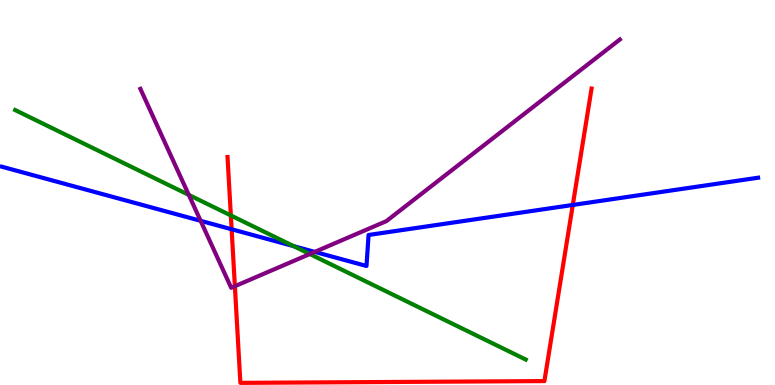[{'lines': ['blue', 'red'], 'intersections': [{'x': 2.99, 'y': 4.05}, {'x': 7.39, 'y': 4.68}]}, {'lines': ['green', 'red'], 'intersections': [{'x': 2.98, 'y': 4.4}]}, {'lines': ['purple', 'red'], 'intersections': [{'x': 3.03, 'y': 2.57}]}, {'lines': ['blue', 'green'], 'intersections': [{'x': 3.79, 'y': 3.61}]}, {'lines': ['blue', 'purple'], 'intersections': [{'x': 2.59, 'y': 4.26}, {'x': 4.06, 'y': 3.46}]}, {'lines': ['green', 'purple'], 'intersections': [{'x': 2.44, 'y': 4.94}, {'x': 4.0, 'y': 3.4}]}]